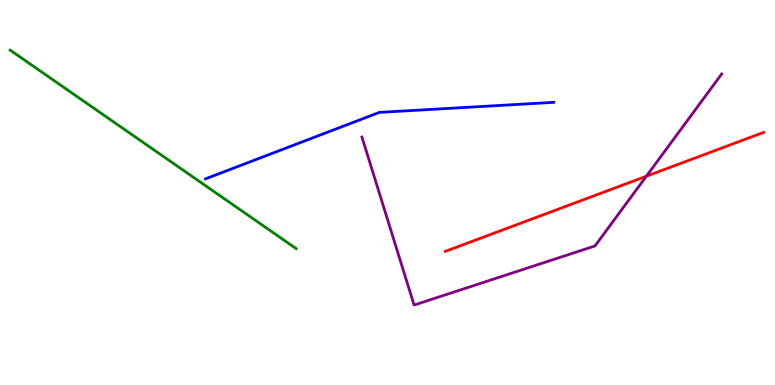[{'lines': ['blue', 'red'], 'intersections': []}, {'lines': ['green', 'red'], 'intersections': []}, {'lines': ['purple', 'red'], 'intersections': [{'x': 8.34, 'y': 5.42}]}, {'lines': ['blue', 'green'], 'intersections': []}, {'lines': ['blue', 'purple'], 'intersections': []}, {'lines': ['green', 'purple'], 'intersections': []}]